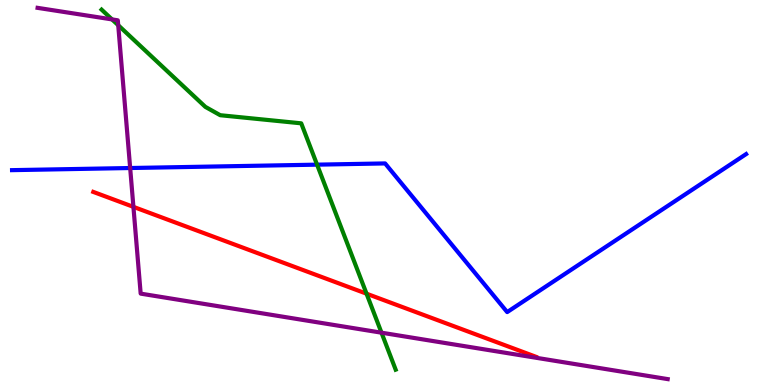[{'lines': ['blue', 'red'], 'intersections': []}, {'lines': ['green', 'red'], 'intersections': [{'x': 4.73, 'y': 2.37}]}, {'lines': ['purple', 'red'], 'intersections': [{'x': 1.72, 'y': 4.63}]}, {'lines': ['blue', 'green'], 'intersections': [{'x': 4.09, 'y': 5.72}]}, {'lines': ['blue', 'purple'], 'intersections': [{'x': 1.68, 'y': 5.64}]}, {'lines': ['green', 'purple'], 'intersections': [{'x': 1.45, 'y': 9.5}, {'x': 1.53, 'y': 9.35}, {'x': 4.92, 'y': 1.36}]}]